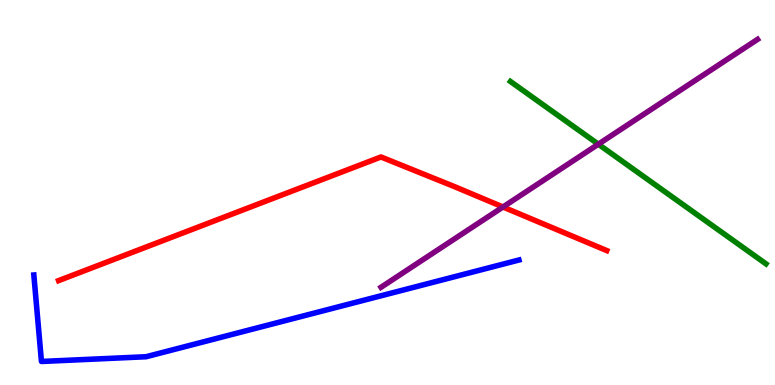[{'lines': ['blue', 'red'], 'intersections': []}, {'lines': ['green', 'red'], 'intersections': []}, {'lines': ['purple', 'red'], 'intersections': [{'x': 6.49, 'y': 4.62}]}, {'lines': ['blue', 'green'], 'intersections': []}, {'lines': ['blue', 'purple'], 'intersections': []}, {'lines': ['green', 'purple'], 'intersections': [{'x': 7.72, 'y': 6.25}]}]